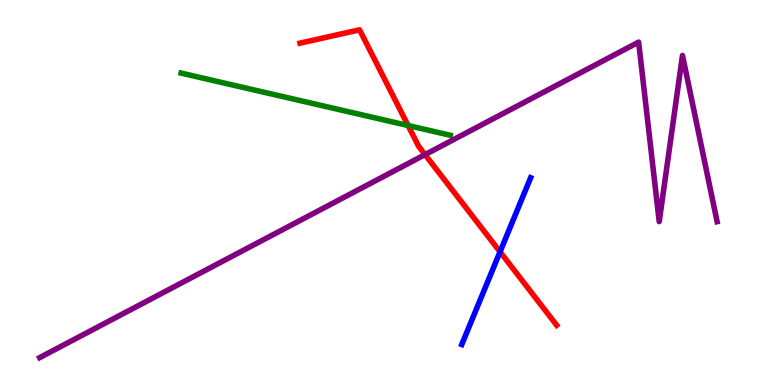[{'lines': ['blue', 'red'], 'intersections': [{'x': 6.45, 'y': 3.46}]}, {'lines': ['green', 'red'], 'intersections': [{'x': 5.27, 'y': 6.74}]}, {'lines': ['purple', 'red'], 'intersections': [{'x': 5.48, 'y': 5.98}]}, {'lines': ['blue', 'green'], 'intersections': []}, {'lines': ['blue', 'purple'], 'intersections': []}, {'lines': ['green', 'purple'], 'intersections': []}]